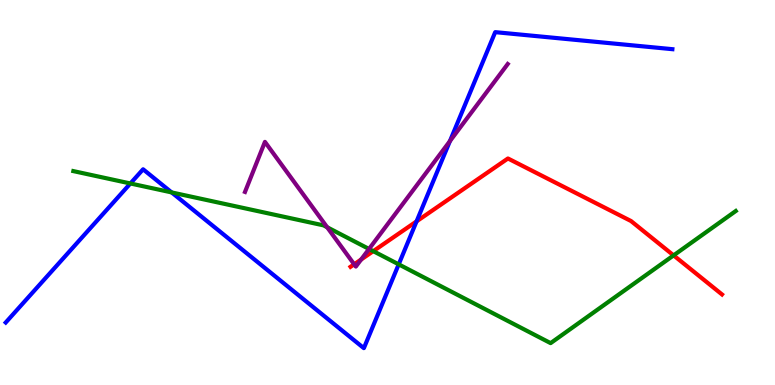[{'lines': ['blue', 'red'], 'intersections': [{'x': 5.38, 'y': 4.25}]}, {'lines': ['green', 'red'], 'intersections': [{'x': 4.82, 'y': 3.48}, {'x': 8.69, 'y': 3.37}]}, {'lines': ['purple', 'red'], 'intersections': [{'x': 4.57, 'y': 3.13}, {'x': 4.66, 'y': 3.26}]}, {'lines': ['blue', 'green'], 'intersections': [{'x': 1.68, 'y': 5.23}, {'x': 2.21, 'y': 5.0}, {'x': 5.14, 'y': 3.13}]}, {'lines': ['blue', 'purple'], 'intersections': [{'x': 5.81, 'y': 6.34}]}, {'lines': ['green', 'purple'], 'intersections': [{'x': 4.22, 'y': 4.1}, {'x': 4.76, 'y': 3.53}]}]